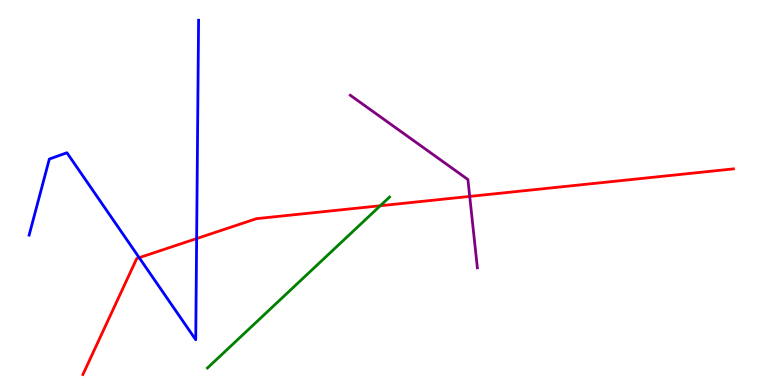[{'lines': ['blue', 'red'], 'intersections': [{'x': 1.8, 'y': 3.31}, {'x': 2.54, 'y': 3.8}]}, {'lines': ['green', 'red'], 'intersections': [{'x': 4.91, 'y': 4.66}]}, {'lines': ['purple', 'red'], 'intersections': [{'x': 6.06, 'y': 4.9}]}, {'lines': ['blue', 'green'], 'intersections': []}, {'lines': ['blue', 'purple'], 'intersections': []}, {'lines': ['green', 'purple'], 'intersections': []}]